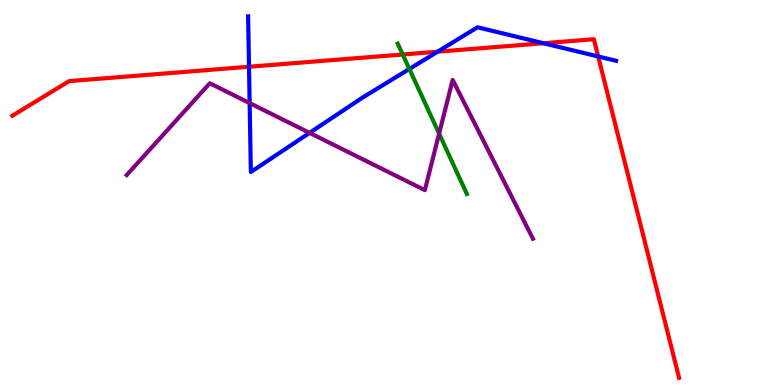[{'lines': ['blue', 'red'], 'intersections': [{'x': 3.21, 'y': 8.27}, {'x': 5.65, 'y': 8.66}, {'x': 7.01, 'y': 8.88}, {'x': 7.72, 'y': 8.53}]}, {'lines': ['green', 'red'], 'intersections': [{'x': 5.2, 'y': 8.59}]}, {'lines': ['purple', 'red'], 'intersections': []}, {'lines': ['blue', 'green'], 'intersections': [{'x': 5.28, 'y': 8.21}]}, {'lines': ['blue', 'purple'], 'intersections': [{'x': 3.22, 'y': 7.32}, {'x': 3.99, 'y': 6.55}]}, {'lines': ['green', 'purple'], 'intersections': [{'x': 5.67, 'y': 6.53}]}]